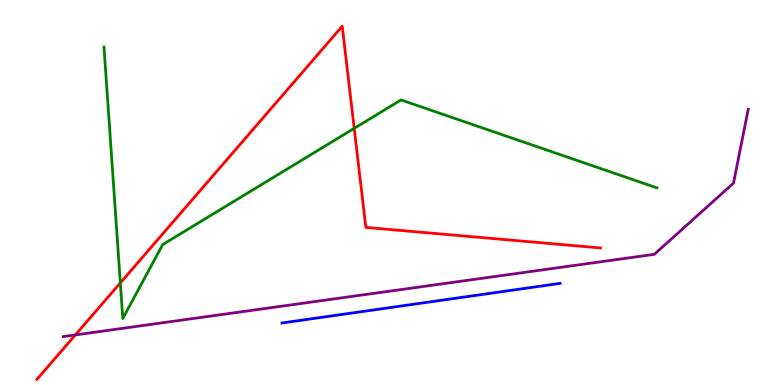[{'lines': ['blue', 'red'], 'intersections': []}, {'lines': ['green', 'red'], 'intersections': [{'x': 1.55, 'y': 2.65}, {'x': 4.57, 'y': 6.67}]}, {'lines': ['purple', 'red'], 'intersections': [{'x': 0.973, 'y': 1.3}]}, {'lines': ['blue', 'green'], 'intersections': []}, {'lines': ['blue', 'purple'], 'intersections': []}, {'lines': ['green', 'purple'], 'intersections': []}]